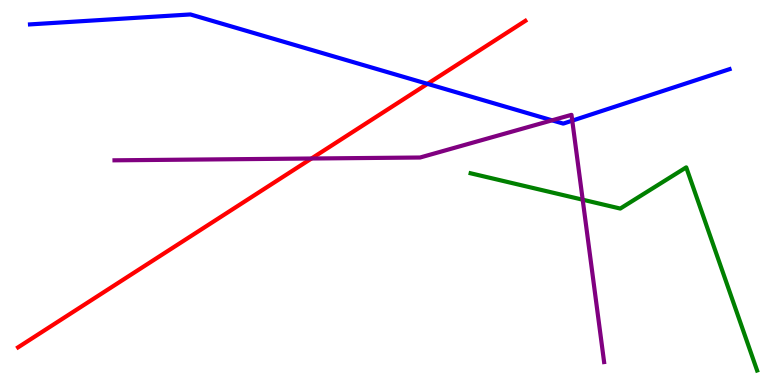[{'lines': ['blue', 'red'], 'intersections': [{'x': 5.52, 'y': 7.82}]}, {'lines': ['green', 'red'], 'intersections': []}, {'lines': ['purple', 'red'], 'intersections': [{'x': 4.02, 'y': 5.88}]}, {'lines': ['blue', 'green'], 'intersections': []}, {'lines': ['blue', 'purple'], 'intersections': [{'x': 7.12, 'y': 6.87}, {'x': 7.38, 'y': 6.87}]}, {'lines': ['green', 'purple'], 'intersections': [{'x': 7.52, 'y': 4.81}]}]